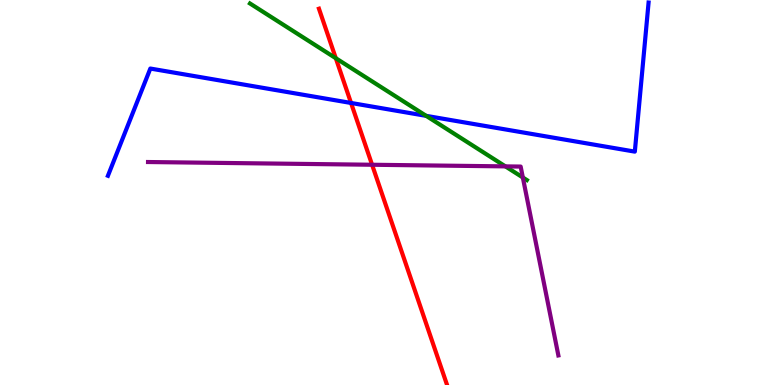[{'lines': ['blue', 'red'], 'intersections': [{'x': 4.53, 'y': 7.33}]}, {'lines': ['green', 'red'], 'intersections': [{'x': 4.33, 'y': 8.49}]}, {'lines': ['purple', 'red'], 'intersections': [{'x': 4.8, 'y': 5.72}]}, {'lines': ['blue', 'green'], 'intersections': [{'x': 5.5, 'y': 6.99}]}, {'lines': ['blue', 'purple'], 'intersections': []}, {'lines': ['green', 'purple'], 'intersections': [{'x': 6.52, 'y': 5.68}, {'x': 6.75, 'y': 5.39}]}]